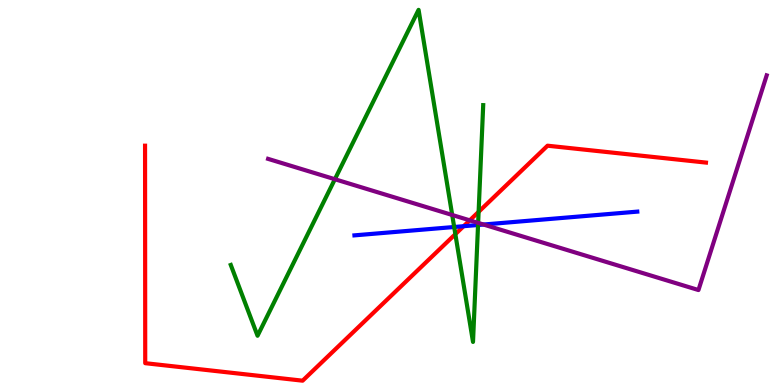[{'lines': ['blue', 'red'], 'intersections': [{'x': 5.98, 'y': 4.12}]}, {'lines': ['green', 'red'], 'intersections': [{'x': 5.88, 'y': 3.92}, {'x': 6.18, 'y': 4.5}]}, {'lines': ['purple', 'red'], 'intersections': [{'x': 6.06, 'y': 4.28}]}, {'lines': ['blue', 'green'], 'intersections': [{'x': 5.86, 'y': 4.1}, {'x': 6.17, 'y': 4.16}]}, {'lines': ['blue', 'purple'], 'intersections': [{'x': 6.24, 'y': 4.17}]}, {'lines': ['green', 'purple'], 'intersections': [{'x': 4.32, 'y': 5.34}, {'x': 5.83, 'y': 4.42}, {'x': 6.17, 'y': 4.21}]}]